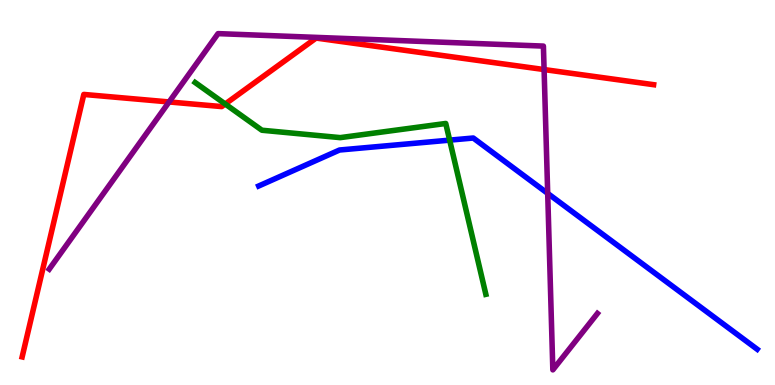[{'lines': ['blue', 'red'], 'intersections': []}, {'lines': ['green', 'red'], 'intersections': [{'x': 2.91, 'y': 7.3}]}, {'lines': ['purple', 'red'], 'intersections': [{'x': 2.18, 'y': 7.35}, {'x': 7.02, 'y': 8.19}]}, {'lines': ['blue', 'green'], 'intersections': [{'x': 5.8, 'y': 6.36}]}, {'lines': ['blue', 'purple'], 'intersections': [{'x': 7.07, 'y': 4.98}]}, {'lines': ['green', 'purple'], 'intersections': []}]